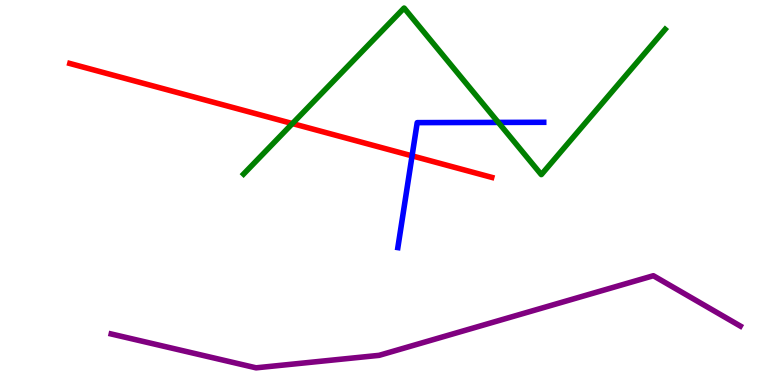[{'lines': ['blue', 'red'], 'intersections': [{'x': 5.32, 'y': 5.95}]}, {'lines': ['green', 'red'], 'intersections': [{'x': 3.77, 'y': 6.79}]}, {'lines': ['purple', 'red'], 'intersections': []}, {'lines': ['blue', 'green'], 'intersections': [{'x': 6.43, 'y': 6.82}]}, {'lines': ['blue', 'purple'], 'intersections': []}, {'lines': ['green', 'purple'], 'intersections': []}]